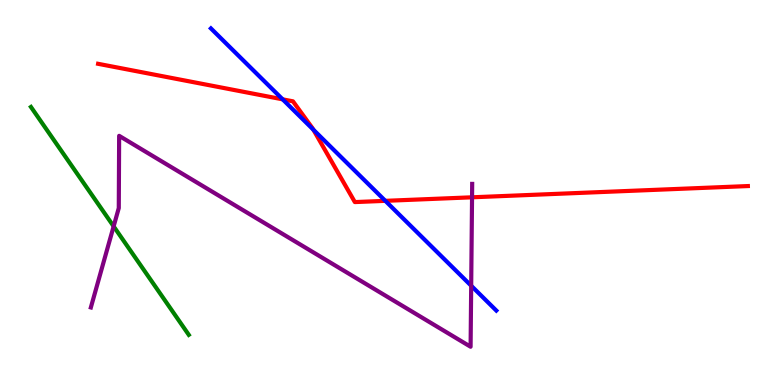[{'lines': ['blue', 'red'], 'intersections': [{'x': 3.65, 'y': 7.42}, {'x': 4.04, 'y': 6.63}, {'x': 4.97, 'y': 4.78}]}, {'lines': ['green', 'red'], 'intersections': []}, {'lines': ['purple', 'red'], 'intersections': [{'x': 6.09, 'y': 4.88}]}, {'lines': ['blue', 'green'], 'intersections': []}, {'lines': ['blue', 'purple'], 'intersections': [{'x': 6.08, 'y': 2.58}]}, {'lines': ['green', 'purple'], 'intersections': [{'x': 1.47, 'y': 4.12}]}]